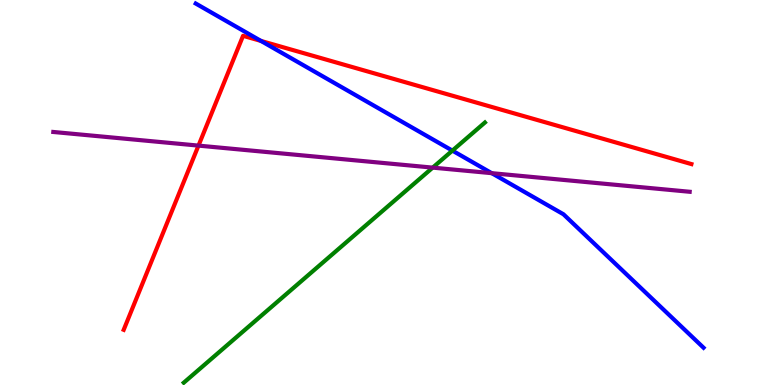[{'lines': ['blue', 'red'], 'intersections': [{'x': 3.37, 'y': 8.94}]}, {'lines': ['green', 'red'], 'intersections': []}, {'lines': ['purple', 'red'], 'intersections': [{'x': 2.56, 'y': 6.22}]}, {'lines': ['blue', 'green'], 'intersections': [{'x': 5.84, 'y': 6.09}]}, {'lines': ['blue', 'purple'], 'intersections': [{'x': 6.35, 'y': 5.5}]}, {'lines': ['green', 'purple'], 'intersections': [{'x': 5.58, 'y': 5.65}]}]